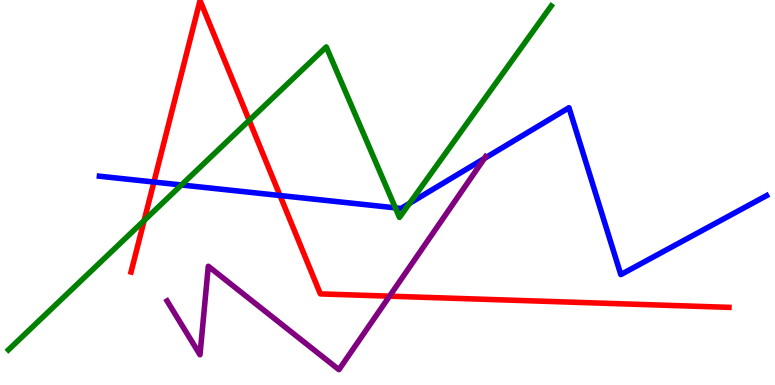[{'lines': ['blue', 'red'], 'intersections': [{'x': 1.99, 'y': 5.27}, {'x': 3.61, 'y': 4.92}]}, {'lines': ['green', 'red'], 'intersections': [{'x': 1.86, 'y': 4.27}, {'x': 3.22, 'y': 6.87}]}, {'lines': ['purple', 'red'], 'intersections': [{'x': 5.03, 'y': 2.31}]}, {'lines': ['blue', 'green'], 'intersections': [{'x': 2.34, 'y': 5.2}, {'x': 5.1, 'y': 4.6}, {'x': 5.28, 'y': 4.72}]}, {'lines': ['blue', 'purple'], 'intersections': [{'x': 6.25, 'y': 5.88}]}, {'lines': ['green', 'purple'], 'intersections': []}]